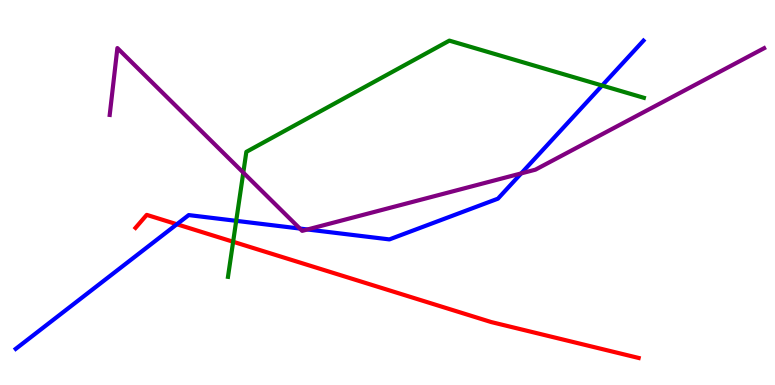[{'lines': ['blue', 'red'], 'intersections': [{'x': 2.28, 'y': 4.18}]}, {'lines': ['green', 'red'], 'intersections': [{'x': 3.01, 'y': 3.72}]}, {'lines': ['purple', 'red'], 'intersections': []}, {'lines': ['blue', 'green'], 'intersections': [{'x': 3.05, 'y': 4.26}, {'x': 7.77, 'y': 7.78}]}, {'lines': ['blue', 'purple'], 'intersections': [{'x': 3.87, 'y': 4.06}, {'x': 3.97, 'y': 4.04}, {'x': 6.73, 'y': 5.5}]}, {'lines': ['green', 'purple'], 'intersections': [{'x': 3.14, 'y': 5.52}]}]